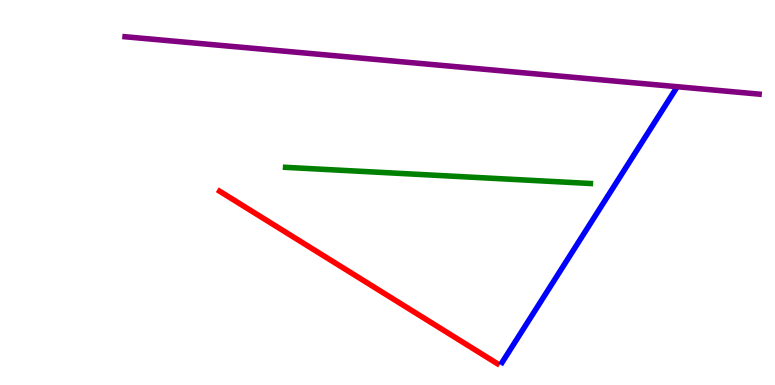[{'lines': ['blue', 'red'], 'intersections': []}, {'lines': ['green', 'red'], 'intersections': []}, {'lines': ['purple', 'red'], 'intersections': []}, {'lines': ['blue', 'green'], 'intersections': []}, {'lines': ['blue', 'purple'], 'intersections': []}, {'lines': ['green', 'purple'], 'intersections': []}]